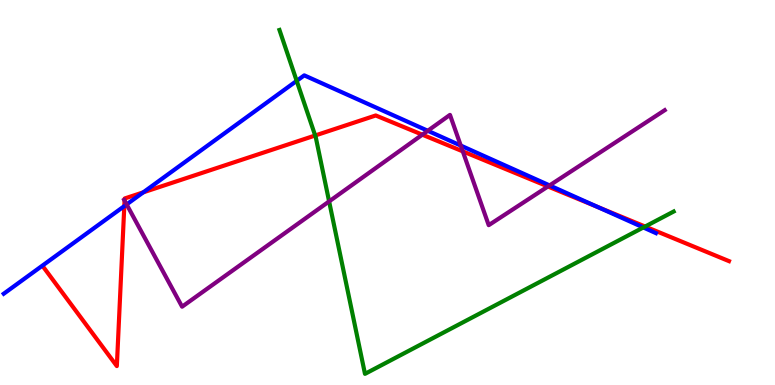[{'lines': ['blue', 'red'], 'intersections': [{'x': 1.6, 'y': 4.65}, {'x': 1.85, 'y': 5.0}, {'x': 7.71, 'y': 4.63}]}, {'lines': ['green', 'red'], 'intersections': [{'x': 4.07, 'y': 6.48}, {'x': 8.32, 'y': 4.12}]}, {'lines': ['purple', 'red'], 'intersections': [{'x': 1.61, 'y': 4.79}, {'x': 5.45, 'y': 6.5}, {'x': 5.97, 'y': 6.07}, {'x': 7.07, 'y': 5.16}]}, {'lines': ['blue', 'green'], 'intersections': [{'x': 3.83, 'y': 7.9}, {'x': 8.3, 'y': 4.09}]}, {'lines': ['blue', 'purple'], 'intersections': [{'x': 1.63, 'y': 4.69}, {'x': 5.52, 'y': 6.6}, {'x': 5.95, 'y': 6.22}, {'x': 7.09, 'y': 5.18}]}, {'lines': ['green', 'purple'], 'intersections': [{'x': 4.25, 'y': 4.77}]}]